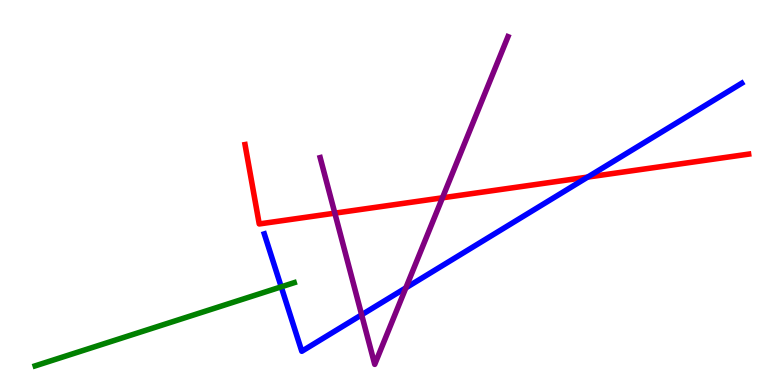[{'lines': ['blue', 'red'], 'intersections': [{'x': 7.58, 'y': 5.4}]}, {'lines': ['green', 'red'], 'intersections': []}, {'lines': ['purple', 'red'], 'intersections': [{'x': 4.32, 'y': 4.46}, {'x': 5.71, 'y': 4.86}]}, {'lines': ['blue', 'green'], 'intersections': [{'x': 3.63, 'y': 2.55}]}, {'lines': ['blue', 'purple'], 'intersections': [{'x': 4.67, 'y': 1.82}, {'x': 5.24, 'y': 2.52}]}, {'lines': ['green', 'purple'], 'intersections': []}]